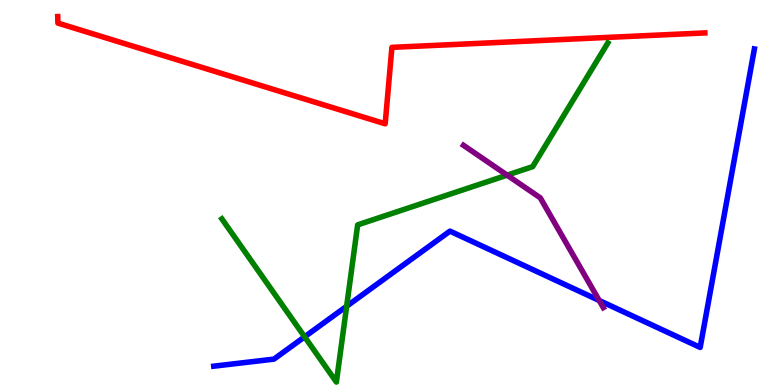[{'lines': ['blue', 'red'], 'intersections': []}, {'lines': ['green', 'red'], 'intersections': []}, {'lines': ['purple', 'red'], 'intersections': []}, {'lines': ['blue', 'green'], 'intersections': [{'x': 3.93, 'y': 1.25}, {'x': 4.47, 'y': 2.05}]}, {'lines': ['blue', 'purple'], 'intersections': [{'x': 7.73, 'y': 2.19}]}, {'lines': ['green', 'purple'], 'intersections': [{'x': 6.54, 'y': 5.45}]}]